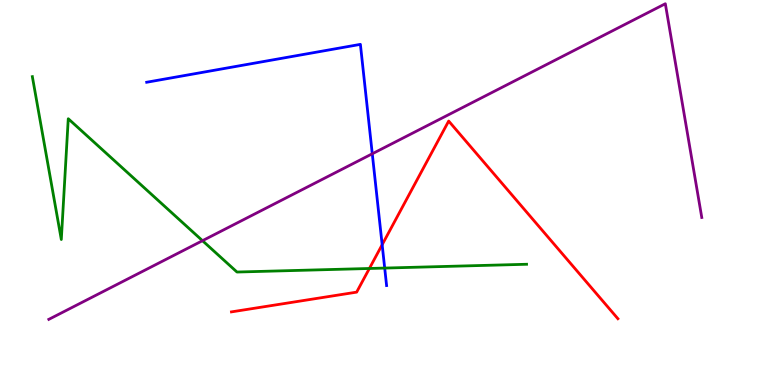[{'lines': ['blue', 'red'], 'intersections': [{'x': 4.93, 'y': 3.64}]}, {'lines': ['green', 'red'], 'intersections': [{'x': 4.77, 'y': 3.03}]}, {'lines': ['purple', 'red'], 'intersections': []}, {'lines': ['blue', 'green'], 'intersections': [{'x': 4.96, 'y': 3.04}]}, {'lines': ['blue', 'purple'], 'intersections': [{'x': 4.8, 'y': 6.01}]}, {'lines': ['green', 'purple'], 'intersections': [{'x': 2.61, 'y': 3.75}]}]